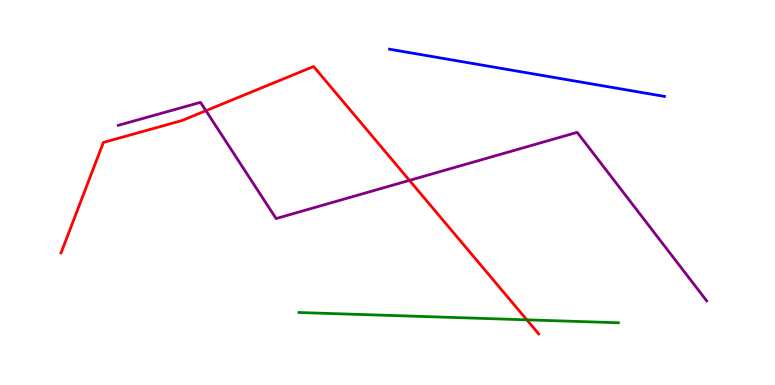[{'lines': ['blue', 'red'], 'intersections': []}, {'lines': ['green', 'red'], 'intersections': [{'x': 6.8, 'y': 1.69}]}, {'lines': ['purple', 'red'], 'intersections': [{'x': 2.66, 'y': 7.12}, {'x': 5.28, 'y': 5.31}]}, {'lines': ['blue', 'green'], 'intersections': []}, {'lines': ['blue', 'purple'], 'intersections': []}, {'lines': ['green', 'purple'], 'intersections': []}]